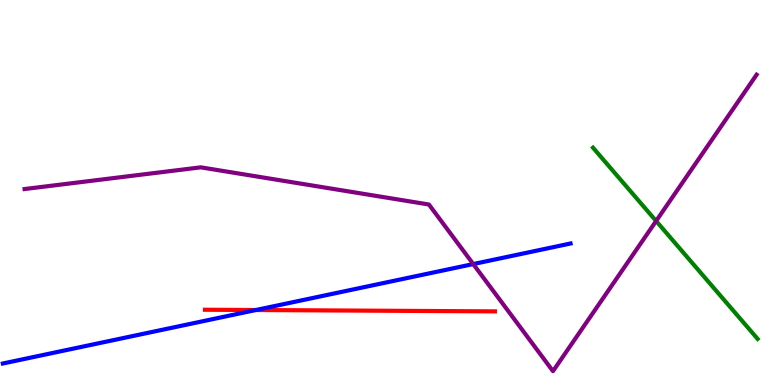[{'lines': ['blue', 'red'], 'intersections': [{'x': 3.3, 'y': 1.95}]}, {'lines': ['green', 'red'], 'intersections': []}, {'lines': ['purple', 'red'], 'intersections': []}, {'lines': ['blue', 'green'], 'intersections': []}, {'lines': ['blue', 'purple'], 'intersections': [{'x': 6.11, 'y': 3.14}]}, {'lines': ['green', 'purple'], 'intersections': [{'x': 8.47, 'y': 4.26}]}]